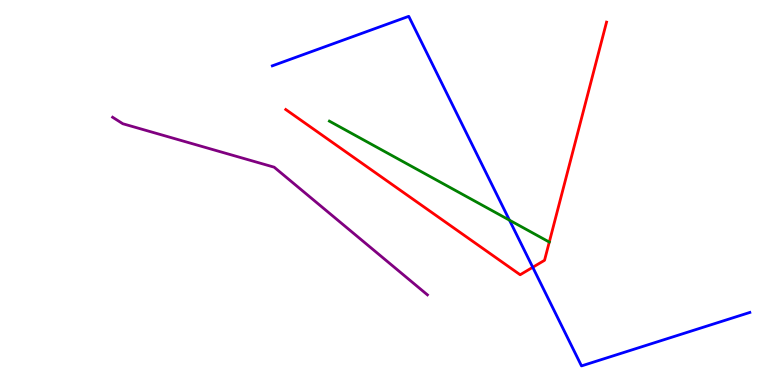[{'lines': ['blue', 'red'], 'intersections': [{'x': 6.87, 'y': 3.06}]}, {'lines': ['green', 'red'], 'intersections': []}, {'lines': ['purple', 'red'], 'intersections': []}, {'lines': ['blue', 'green'], 'intersections': [{'x': 6.57, 'y': 4.28}]}, {'lines': ['blue', 'purple'], 'intersections': []}, {'lines': ['green', 'purple'], 'intersections': []}]